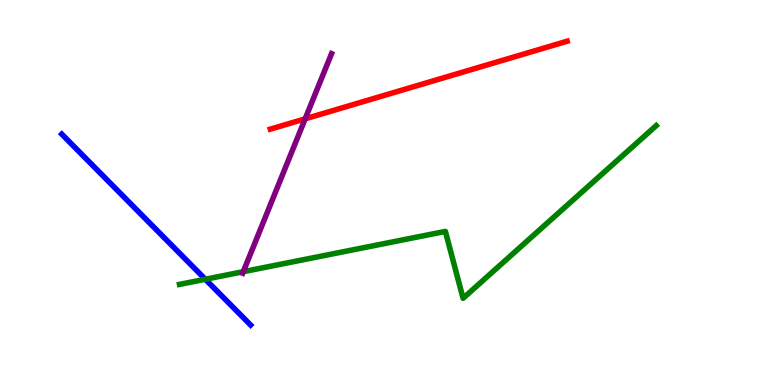[{'lines': ['blue', 'red'], 'intersections': []}, {'lines': ['green', 'red'], 'intersections': []}, {'lines': ['purple', 'red'], 'intersections': [{'x': 3.94, 'y': 6.91}]}, {'lines': ['blue', 'green'], 'intersections': [{'x': 2.65, 'y': 2.75}]}, {'lines': ['blue', 'purple'], 'intersections': []}, {'lines': ['green', 'purple'], 'intersections': [{'x': 3.14, 'y': 2.94}]}]